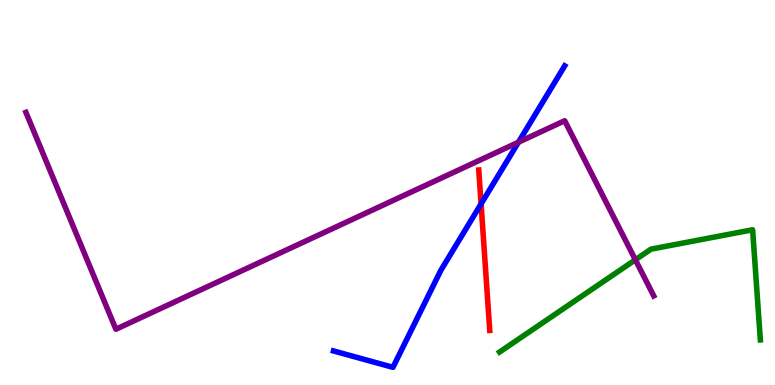[{'lines': ['blue', 'red'], 'intersections': [{'x': 6.21, 'y': 4.7}]}, {'lines': ['green', 'red'], 'intersections': []}, {'lines': ['purple', 'red'], 'intersections': []}, {'lines': ['blue', 'green'], 'intersections': []}, {'lines': ['blue', 'purple'], 'intersections': [{'x': 6.69, 'y': 6.31}]}, {'lines': ['green', 'purple'], 'intersections': [{'x': 8.2, 'y': 3.25}]}]